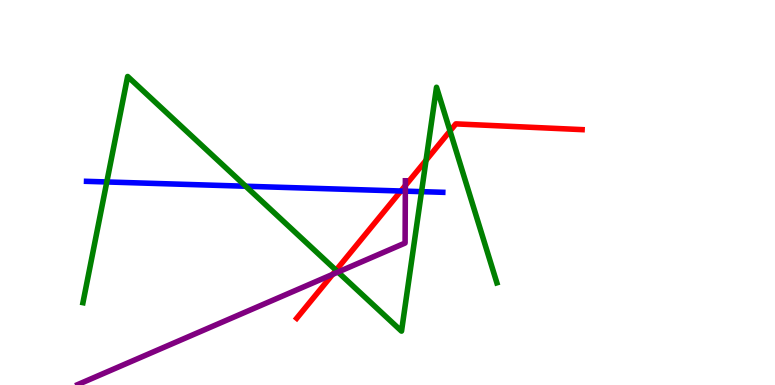[{'lines': ['blue', 'red'], 'intersections': [{'x': 5.17, 'y': 5.04}]}, {'lines': ['green', 'red'], 'intersections': [{'x': 4.34, 'y': 2.98}, {'x': 5.5, 'y': 5.84}, {'x': 5.81, 'y': 6.6}]}, {'lines': ['purple', 'red'], 'intersections': [{'x': 4.29, 'y': 2.87}, {'x': 5.23, 'y': 5.18}]}, {'lines': ['blue', 'green'], 'intersections': [{'x': 1.38, 'y': 5.27}, {'x': 3.17, 'y': 5.16}, {'x': 5.44, 'y': 5.02}]}, {'lines': ['blue', 'purple'], 'intersections': [{'x': 5.23, 'y': 5.04}]}, {'lines': ['green', 'purple'], 'intersections': [{'x': 4.36, 'y': 2.93}]}]